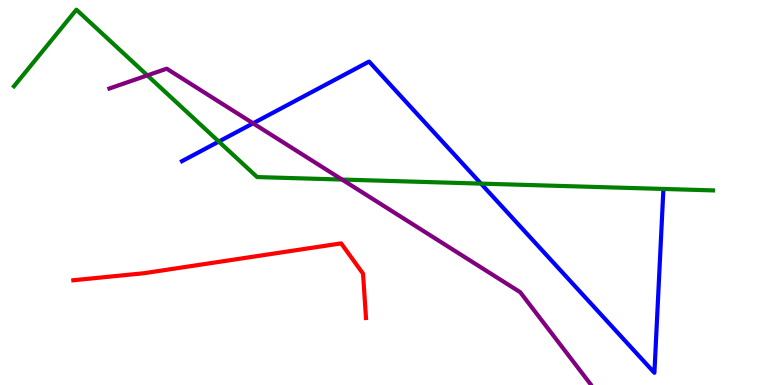[{'lines': ['blue', 'red'], 'intersections': []}, {'lines': ['green', 'red'], 'intersections': []}, {'lines': ['purple', 'red'], 'intersections': []}, {'lines': ['blue', 'green'], 'intersections': [{'x': 2.82, 'y': 6.32}, {'x': 6.21, 'y': 5.23}]}, {'lines': ['blue', 'purple'], 'intersections': [{'x': 3.27, 'y': 6.8}]}, {'lines': ['green', 'purple'], 'intersections': [{'x': 1.9, 'y': 8.04}, {'x': 4.41, 'y': 5.34}]}]